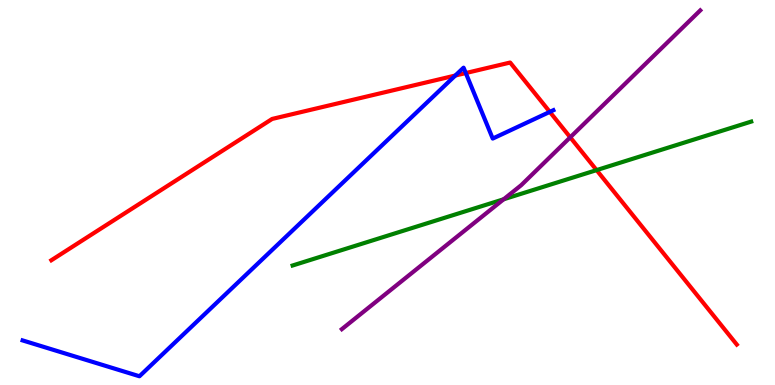[{'lines': ['blue', 'red'], 'intersections': [{'x': 5.87, 'y': 8.04}, {'x': 6.01, 'y': 8.1}, {'x': 7.09, 'y': 7.09}]}, {'lines': ['green', 'red'], 'intersections': [{'x': 7.7, 'y': 5.58}]}, {'lines': ['purple', 'red'], 'intersections': [{'x': 7.36, 'y': 6.43}]}, {'lines': ['blue', 'green'], 'intersections': []}, {'lines': ['blue', 'purple'], 'intersections': []}, {'lines': ['green', 'purple'], 'intersections': [{'x': 6.5, 'y': 4.82}]}]